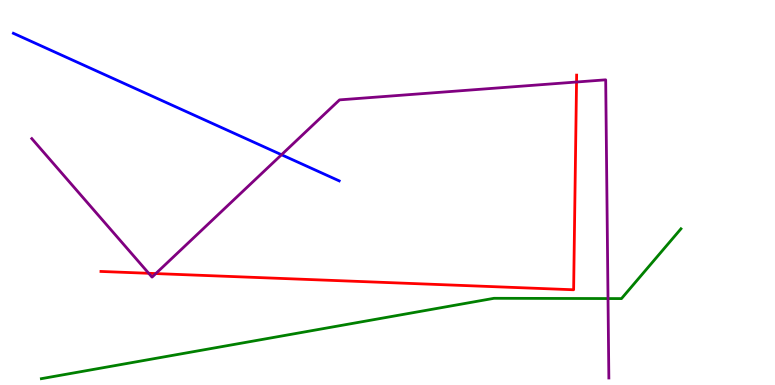[{'lines': ['blue', 'red'], 'intersections': []}, {'lines': ['green', 'red'], 'intersections': []}, {'lines': ['purple', 'red'], 'intersections': [{'x': 1.92, 'y': 2.9}, {'x': 2.01, 'y': 2.89}, {'x': 7.44, 'y': 7.87}]}, {'lines': ['blue', 'green'], 'intersections': []}, {'lines': ['blue', 'purple'], 'intersections': [{'x': 3.63, 'y': 5.98}]}, {'lines': ['green', 'purple'], 'intersections': [{'x': 7.85, 'y': 2.25}]}]